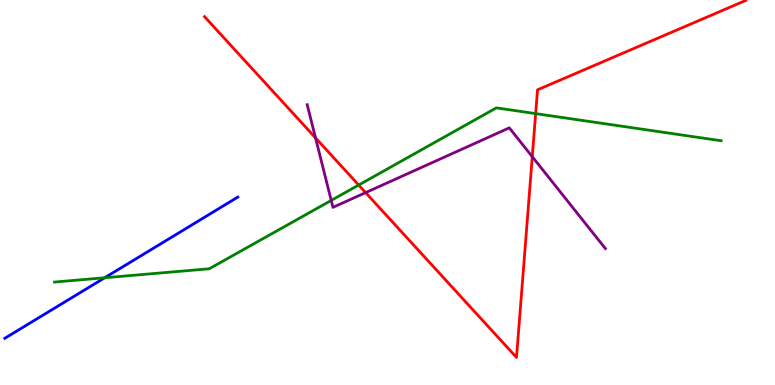[{'lines': ['blue', 'red'], 'intersections': []}, {'lines': ['green', 'red'], 'intersections': [{'x': 4.63, 'y': 5.19}, {'x': 6.91, 'y': 7.05}]}, {'lines': ['purple', 'red'], 'intersections': [{'x': 4.07, 'y': 6.42}, {'x': 4.72, 'y': 5.0}, {'x': 6.87, 'y': 5.93}]}, {'lines': ['blue', 'green'], 'intersections': [{'x': 1.35, 'y': 2.79}]}, {'lines': ['blue', 'purple'], 'intersections': []}, {'lines': ['green', 'purple'], 'intersections': [{'x': 4.27, 'y': 4.79}]}]